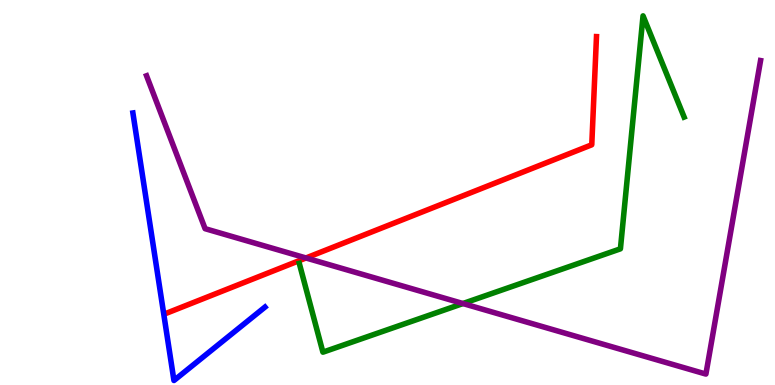[{'lines': ['blue', 'red'], 'intersections': []}, {'lines': ['green', 'red'], 'intersections': []}, {'lines': ['purple', 'red'], 'intersections': [{'x': 3.95, 'y': 3.3}]}, {'lines': ['blue', 'green'], 'intersections': []}, {'lines': ['blue', 'purple'], 'intersections': []}, {'lines': ['green', 'purple'], 'intersections': [{'x': 5.97, 'y': 2.12}]}]